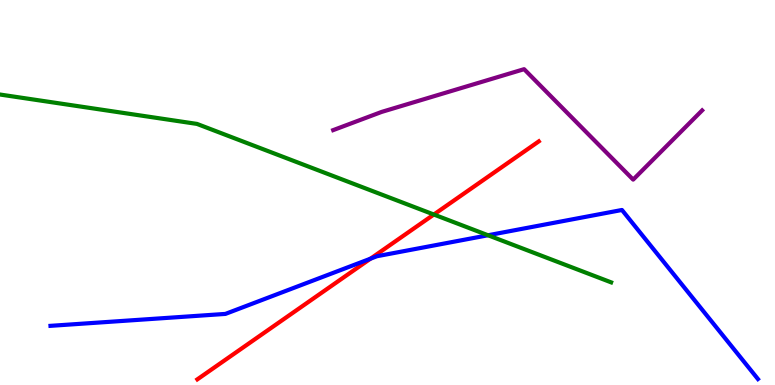[{'lines': ['blue', 'red'], 'intersections': [{'x': 4.78, 'y': 3.28}]}, {'lines': ['green', 'red'], 'intersections': [{'x': 5.6, 'y': 4.43}]}, {'lines': ['purple', 'red'], 'intersections': []}, {'lines': ['blue', 'green'], 'intersections': [{'x': 6.3, 'y': 3.89}]}, {'lines': ['blue', 'purple'], 'intersections': []}, {'lines': ['green', 'purple'], 'intersections': []}]